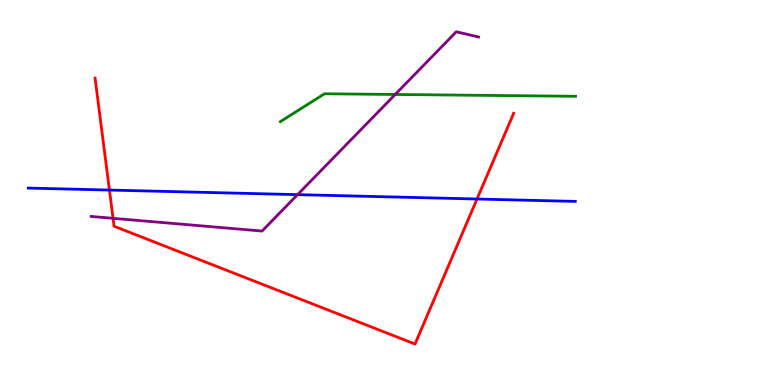[{'lines': ['blue', 'red'], 'intersections': [{'x': 1.41, 'y': 5.06}, {'x': 6.16, 'y': 4.83}]}, {'lines': ['green', 'red'], 'intersections': []}, {'lines': ['purple', 'red'], 'intersections': [{'x': 1.46, 'y': 4.33}]}, {'lines': ['blue', 'green'], 'intersections': []}, {'lines': ['blue', 'purple'], 'intersections': [{'x': 3.84, 'y': 4.94}]}, {'lines': ['green', 'purple'], 'intersections': [{'x': 5.1, 'y': 7.55}]}]